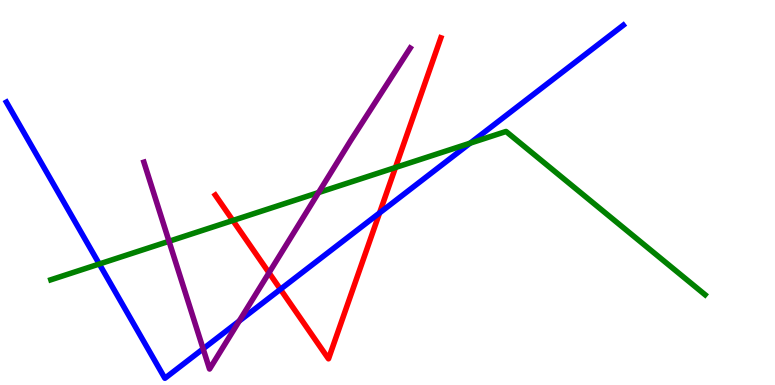[{'lines': ['blue', 'red'], 'intersections': [{'x': 3.62, 'y': 2.49}, {'x': 4.9, 'y': 4.47}]}, {'lines': ['green', 'red'], 'intersections': [{'x': 3.0, 'y': 4.27}, {'x': 5.1, 'y': 5.65}]}, {'lines': ['purple', 'red'], 'intersections': [{'x': 3.47, 'y': 2.91}]}, {'lines': ['blue', 'green'], 'intersections': [{'x': 1.28, 'y': 3.14}, {'x': 6.07, 'y': 6.28}]}, {'lines': ['blue', 'purple'], 'intersections': [{'x': 2.62, 'y': 0.94}, {'x': 3.09, 'y': 1.66}]}, {'lines': ['green', 'purple'], 'intersections': [{'x': 2.18, 'y': 3.73}, {'x': 4.11, 'y': 5.0}]}]